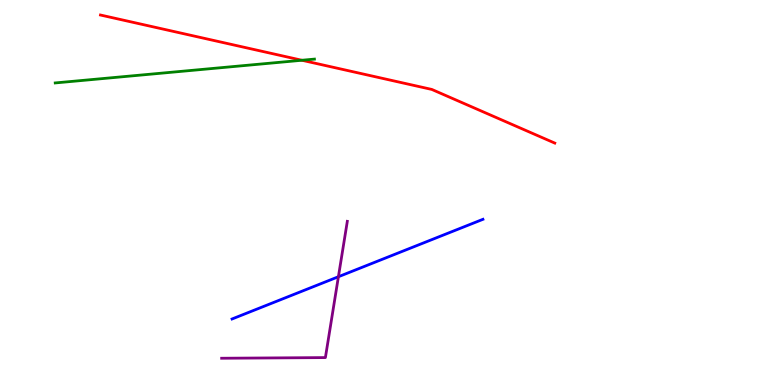[{'lines': ['blue', 'red'], 'intersections': []}, {'lines': ['green', 'red'], 'intersections': [{'x': 3.9, 'y': 8.43}]}, {'lines': ['purple', 'red'], 'intersections': []}, {'lines': ['blue', 'green'], 'intersections': []}, {'lines': ['blue', 'purple'], 'intersections': [{'x': 4.37, 'y': 2.81}]}, {'lines': ['green', 'purple'], 'intersections': []}]